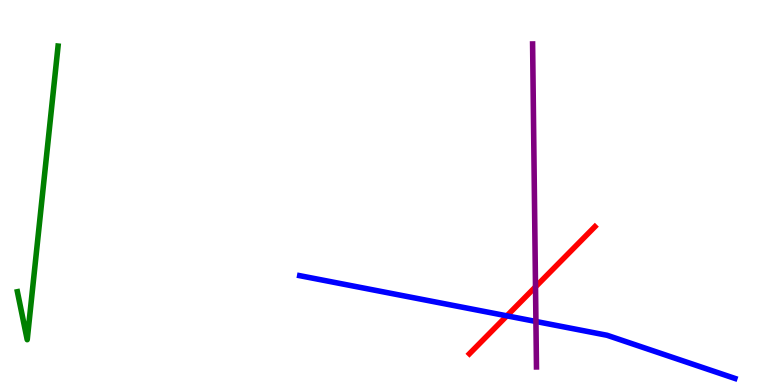[{'lines': ['blue', 'red'], 'intersections': [{'x': 6.54, 'y': 1.8}]}, {'lines': ['green', 'red'], 'intersections': []}, {'lines': ['purple', 'red'], 'intersections': [{'x': 6.91, 'y': 2.55}]}, {'lines': ['blue', 'green'], 'intersections': []}, {'lines': ['blue', 'purple'], 'intersections': [{'x': 6.92, 'y': 1.65}]}, {'lines': ['green', 'purple'], 'intersections': []}]